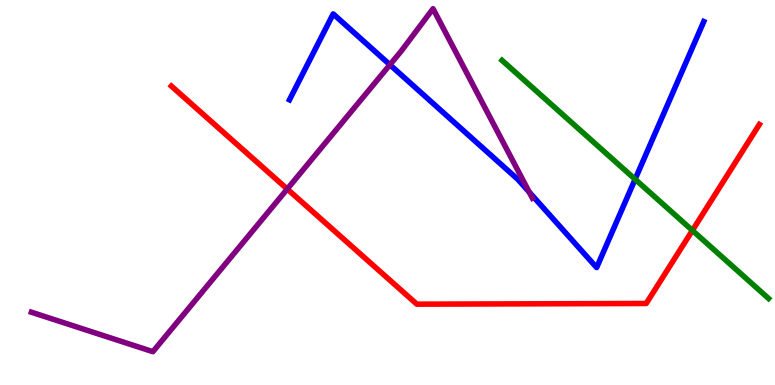[{'lines': ['blue', 'red'], 'intersections': []}, {'lines': ['green', 'red'], 'intersections': [{'x': 8.93, 'y': 4.01}]}, {'lines': ['purple', 'red'], 'intersections': [{'x': 3.71, 'y': 5.09}]}, {'lines': ['blue', 'green'], 'intersections': [{'x': 8.19, 'y': 5.34}]}, {'lines': ['blue', 'purple'], 'intersections': [{'x': 5.03, 'y': 8.32}, {'x': 6.83, 'y': 5.01}]}, {'lines': ['green', 'purple'], 'intersections': []}]